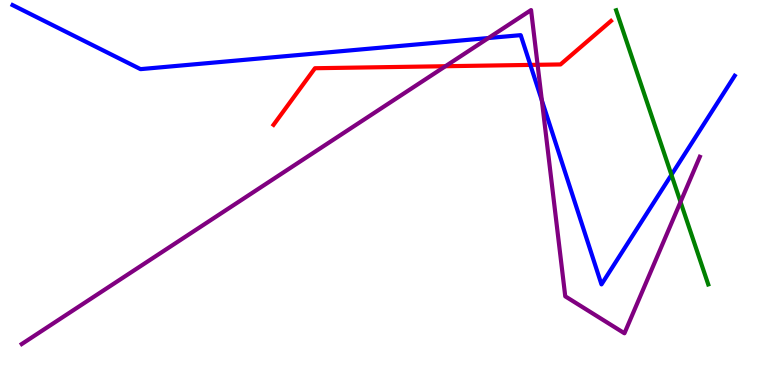[{'lines': ['blue', 'red'], 'intersections': [{'x': 6.84, 'y': 8.31}]}, {'lines': ['green', 'red'], 'intersections': []}, {'lines': ['purple', 'red'], 'intersections': [{'x': 5.75, 'y': 8.28}, {'x': 6.94, 'y': 8.32}]}, {'lines': ['blue', 'green'], 'intersections': [{'x': 8.66, 'y': 5.46}]}, {'lines': ['blue', 'purple'], 'intersections': [{'x': 6.3, 'y': 9.01}, {'x': 6.99, 'y': 7.39}]}, {'lines': ['green', 'purple'], 'intersections': [{'x': 8.78, 'y': 4.75}]}]